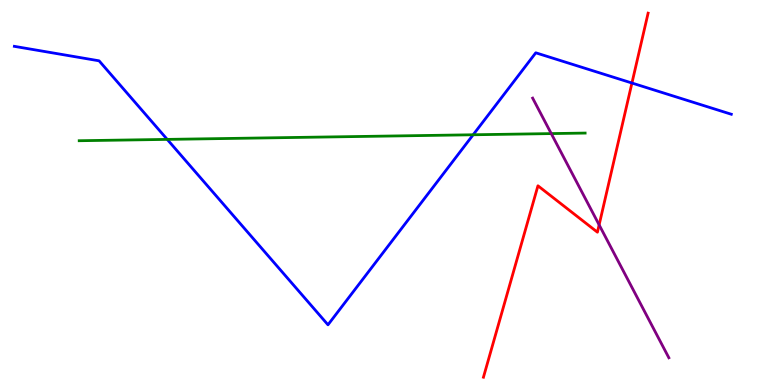[{'lines': ['blue', 'red'], 'intersections': [{'x': 8.15, 'y': 7.84}]}, {'lines': ['green', 'red'], 'intersections': []}, {'lines': ['purple', 'red'], 'intersections': [{'x': 7.73, 'y': 4.16}]}, {'lines': ['blue', 'green'], 'intersections': [{'x': 2.16, 'y': 6.38}, {'x': 6.11, 'y': 6.5}]}, {'lines': ['blue', 'purple'], 'intersections': []}, {'lines': ['green', 'purple'], 'intersections': [{'x': 7.11, 'y': 6.53}]}]